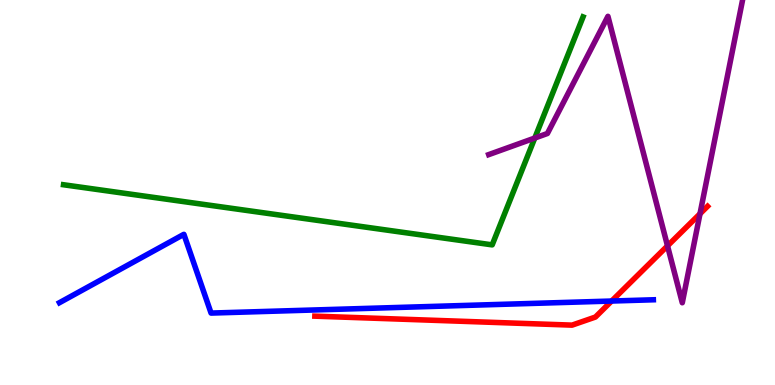[{'lines': ['blue', 'red'], 'intersections': [{'x': 7.89, 'y': 2.18}]}, {'lines': ['green', 'red'], 'intersections': []}, {'lines': ['purple', 'red'], 'intersections': [{'x': 8.61, 'y': 3.61}, {'x': 9.03, 'y': 4.45}]}, {'lines': ['blue', 'green'], 'intersections': []}, {'lines': ['blue', 'purple'], 'intersections': []}, {'lines': ['green', 'purple'], 'intersections': [{'x': 6.9, 'y': 6.41}]}]